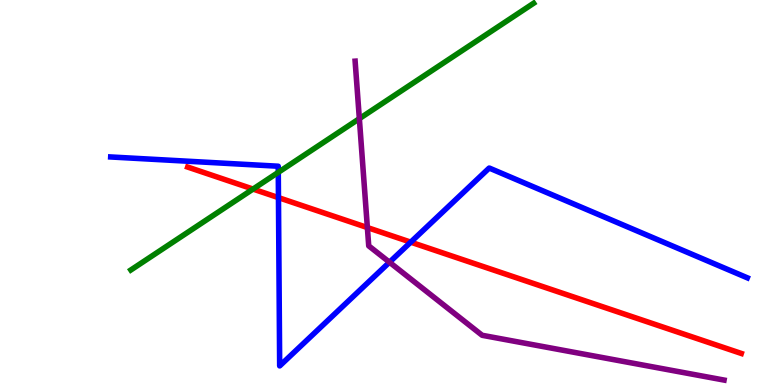[{'lines': ['blue', 'red'], 'intersections': [{'x': 3.59, 'y': 4.87}, {'x': 5.3, 'y': 3.71}]}, {'lines': ['green', 'red'], 'intersections': [{'x': 3.26, 'y': 5.09}]}, {'lines': ['purple', 'red'], 'intersections': [{'x': 4.74, 'y': 4.09}]}, {'lines': ['blue', 'green'], 'intersections': [{'x': 3.59, 'y': 5.52}]}, {'lines': ['blue', 'purple'], 'intersections': [{'x': 5.03, 'y': 3.19}]}, {'lines': ['green', 'purple'], 'intersections': [{'x': 4.64, 'y': 6.92}]}]